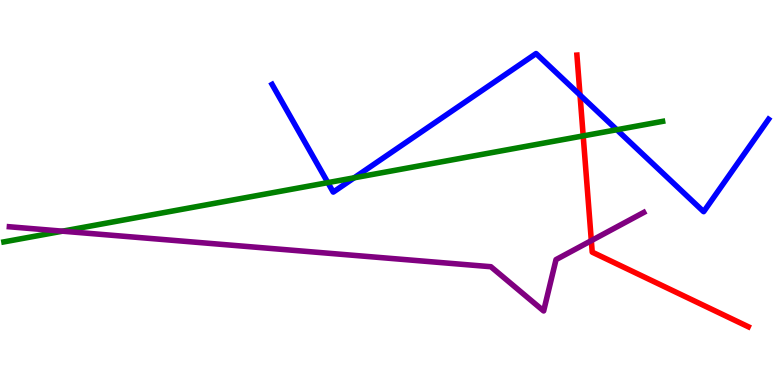[{'lines': ['blue', 'red'], 'intersections': [{'x': 7.48, 'y': 7.53}]}, {'lines': ['green', 'red'], 'intersections': [{'x': 7.53, 'y': 6.47}]}, {'lines': ['purple', 'red'], 'intersections': [{'x': 7.63, 'y': 3.75}]}, {'lines': ['blue', 'green'], 'intersections': [{'x': 4.23, 'y': 5.26}, {'x': 4.57, 'y': 5.38}, {'x': 7.96, 'y': 6.63}]}, {'lines': ['blue', 'purple'], 'intersections': []}, {'lines': ['green', 'purple'], 'intersections': [{'x': 0.806, 'y': 4.0}]}]